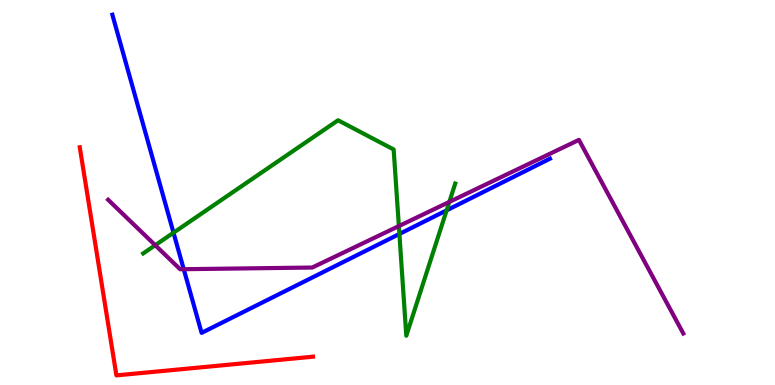[{'lines': ['blue', 'red'], 'intersections': []}, {'lines': ['green', 'red'], 'intersections': []}, {'lines': ['purple', 'red'], 'intersections': []}, {'lines': ['blue', 'green'], 'intersections': [{'x': 2.24, 'y': 3.96}, {'x': 5.15, 'y': 3.92}, {'x': 5.76, 'y': 4.54}]}, {'lines': ['blue', 'purple'], 'intersections': [{'x': 2.37, 'y': 3.01}]}, {'lines': ['green', 'purple'], 'intersections': [{'x': 2.0, 'y': 3.63}, {'x': 5.15, 'y': 4.13}, {'x': 5.8, 'y': 4.76}]}]